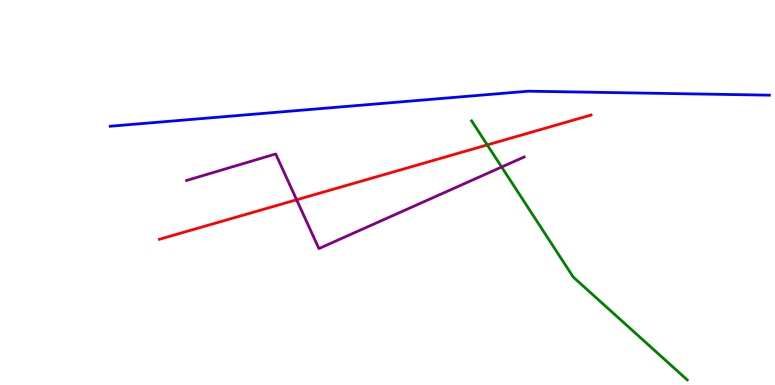[{'lines': ['blue', 'red'], 'intersections': []}, {'lines': ['green', 'red'], 'intersections': [{'x': 6.29, 'y': 6.24}]}, {'lines': ['purple', 'red'], 'intersections': [{'x': 3.83, 'y': 4.81}]}, {'lines': ['blue', 'green'], 'intersections': []}, {'lines': ['blue', 'purple'], 'intersections': []}, {'lines': ['green', 'purple'], 'intersections': [{'x': 6.47, 'y': 5.66}]}]